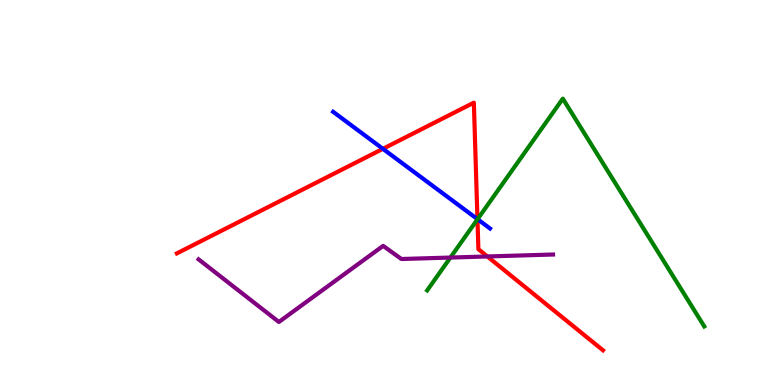[{'lines': ['blue', 'red'], 'intersections': [{'x': 4.94, 'y': 6.13}, {'x': 6.16, 'y': 4.31}]}, {'lines': ['green', 'red'], 'intersections': [{'x': 6.16, 'y': 4.3}]}, {'lines': ['purple', 'red'], 'intersections': [{'x': 6.29, 'y': 3.34}]}, {'lines': ['blue', 'green'], 'intersections': [{'x': 6.16, 'y': 4.31}]}, {'lines': ['blue', 'purple'], 'intersections': []}, {'lines': ['green', 'purple'], 'intersections': [{'x': 5.81, 'y': 3.31}]}]